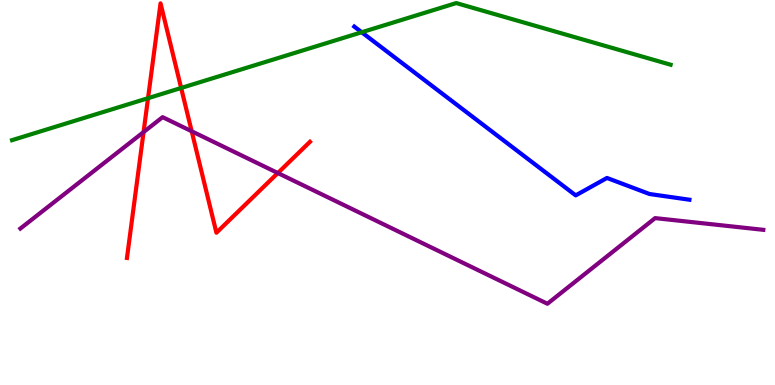[{'lines': ['blue', 'red'], 'intersections': []}, {'lines': ['green', 'red'], 'intersections': [{'x': 1.91, 'y': 7.45}, {'x': 2.34, 'y': 7.71}]}, {'lines': ['purple', 'red'], 'intersections': [{'x': 1.85, 'y': 6.57}, {'x': 2.47, 'y': 6.59}, {'x': 3.58, 'y': 5.51}]}, {'lines': ['blue', 'green'], 'intersections': [{'x': 4.67, 'y': 9.16}]}, {'lines': ['blue', 'purple'], 'intersections': []}, {'lines': ['green', 'purple'], 'intersections': []}]